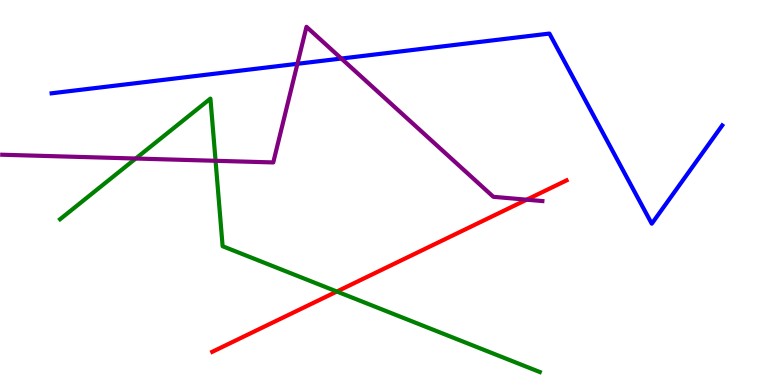[{'lines': ['blue', 'red'], 'intersections': []}, {'lines': ['green', 'red'], 'intersections': [{'x': 4.35, 'y': 2.43}]}, {'lines': ['purple', 'red'], 'intersections': [{'x': 6.8, 'y': 4.81}]}, {'lines': ['blue', 'green'], 'intersections': []}, {'lines': ['blue', 'purple'], 'intersections': [{'x': 3.84, 'y': 8.34}, {'x': 4.4, 'y': 8.48}]}, {'lines': ['green', 'purple'], 'intersections': [{'x': 1.75, 'y': 5.88}, {'x': 2.78, 'y': 5.82}]}]